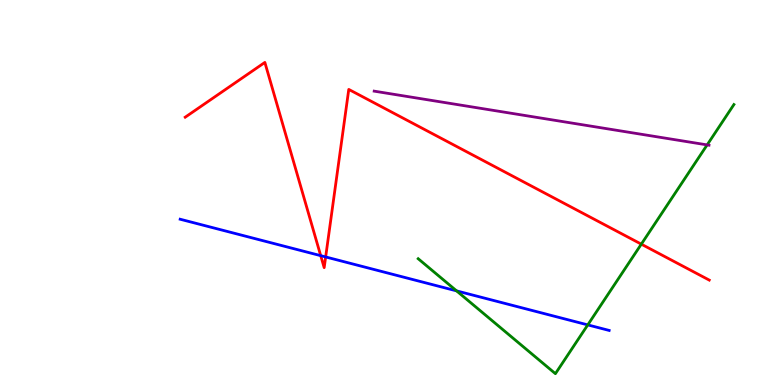[{'lines': ['blue', 'red'], 'intersections': [{'x': 4.14, 'y': 3.36}, {'x': 4.2, 'y': 3.33}]}, {'lines': ['green', 'red'], 'intersections': [{'x': 8.28, 'y': 3.66}]}, {'lines': ['purple', 'red'], 'intersections': []}, {'lines': ['blue', 'green'], 'intersections': [{'x': 5.89, 'y': 2.44}, {'x': 7.58, 'y': 1.56}]}, {'lines': ['blue', 'purple'], 'intersections': []}, {'lines': ['green', 'purple'], 'intersections': [{'x': 9.12, 'y': 6.24}]}]